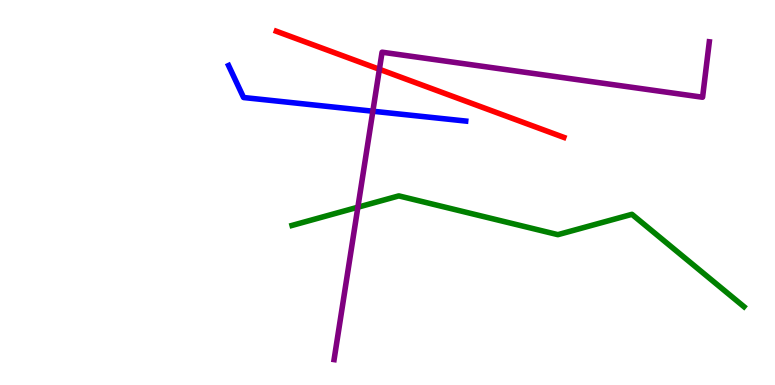[{'lines': ['blue', 'red'], 'intersections': []}, {'lines': ['green', 'red'], 'intersections': []}, {'lines': ['purple', 'red'], 'intersections': [{'x': 4.9, 'y': 8.2}]}, {'lines': ['blue', 'green'], 'intersections': []}, {'lines': ['blue', 'purple'], 'intersections': [{'x': 4.81, 'y': 7.11}]}, {'lines': ['green', 'purple'], 'intersections': [{'x': 4.62, 'y': 4.62}]}]